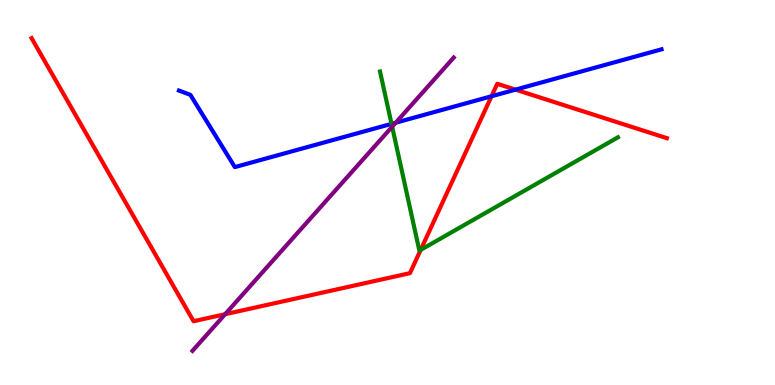[{'lines': ['blue', 'red'], 'intersections': [{'x': 6.34, 'y': 7.5}, {'x': 6.65, 'y': 7.67}]}, {'lines': ['green', 'red'], 'intersections': [{'x': 5.43, 'y': 3.51}]}, {'lines': ['purple', 'red'], 'intersections': [{'x': 2.9, 'y': 1.84}]}, {'lines': ['blue', 'green'], 'intersections': [{'x': 5.05, 'y': 6.78}]}, {'lines': ['blue', 'purple'], 'intersections': [{'x': 5.11, 'y': 6.81}]}, {'lines': ['green', 'purple'], 'intersections': [{'x': 5.06, 'y': 6.71}]}]